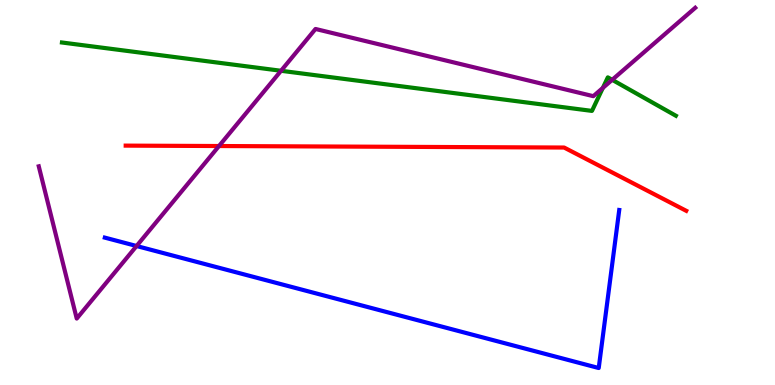[{'lines': ['blue', 'red'], 'intersections': []}, {'lines': ['green', 'red'], 'intersections': []}, {'lines': ['purple', 'red'], 'intersections': [{'x': 2.83, 'y': 6.21}]}, {'lines': ['blue', 'green'], 'intersections': []}, {'lines': ['blue', 'purple'], 'intersections': [{'x': 1.76, 'y': 3.61}]}, {'lines': ['green', 'purple'], 'intersections': [{'x': 3.63, 'y': 8.16}, {'x': 7.78, 'y': 7.72}, {'x': 7.9, 'y': 7.93}]}]